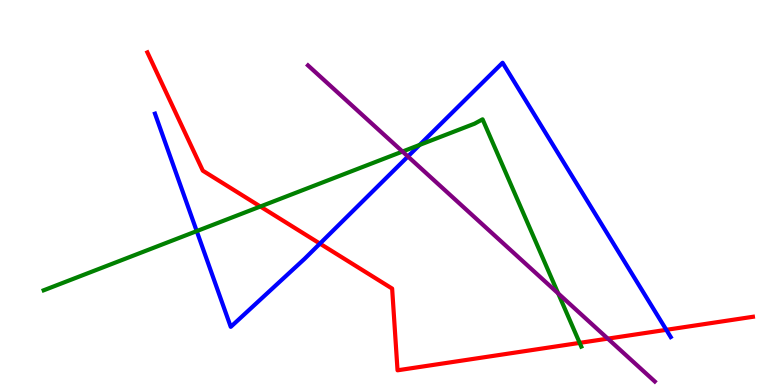[{'lines': ['blue', 'red'], 'intersections': [{'x': 4.13, 'y': 3.67}, {'x': 8.6, 'y': 1.43}]}, {'lines': ['green', 'red'], 'intersections': [{'x': 3.36, 'y': 4.64}, {'x': 7.48, 'y': 1.09}]}, {'lines': ['purple', 'red'], 'intersections': [{'x': 7.84, 'y': 1.2}]}, {'lines': ['blue', 'green'], 'intersections': [{'x': 2.54, 'y': 4.0}, {'x': 5.41, 'y': 6.24}]}, {'lines': ['blue', 'purple'], 'intersections': [{'x': 5.26, 'y': 5.94}]}, {'lines': ['green', 'purple'], 'intersections': [{'x': 5.19, 'y': 6.06}, {'x': 7.2, 'y': 2.38}]}]